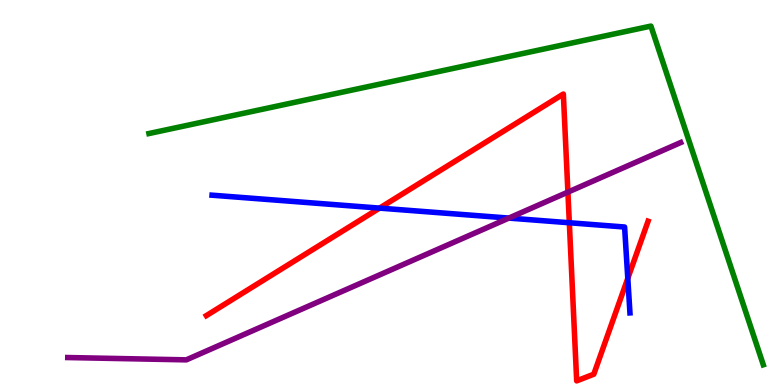[{'lines': ['blue', 'red'], 'intersections': [{'x': 4.9, 'y': 4.59}, {'x': 7.35, 'y': 4.21}, {'x': 8.1, 'y': 2.77}]}, {'lines': ['green', 'red'], 'intersections': []}, {'lines': ['purple', 'red'], 'intersections': [{'x': 7.33, 'y': 5.01}]}, {'lines': ['blue', 'green'], 'intersections': []}, {'lines': ['blue', 'purple'], 'intersections': [{'x': 6.57, 'y': 4.34}]}, {'lines': ['green', 'purple'], 'intersections': []}]